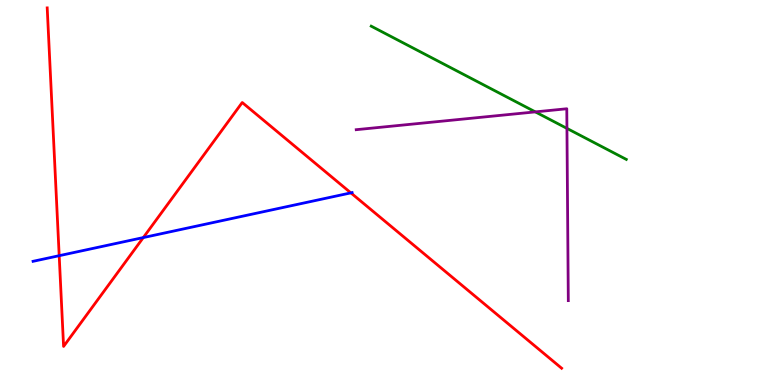[{'lines': ['blue', 'red'], 'intersections': [{'x': 0.764, 'y': 3.36}, {'x': 1.85, 'y': 3.83}, {'x': 4.53, 'y': 4.99}]}, {'lines': ['green', 'red'], 'intersections': []}, {'lines': ['purple', 'red'], 'intersections': []}, {'lines': ['blue', 'green'], 'intersections': []}, {'lines': ['blue', 'purple'], 'intersections': []}, {'lines': ['green', 'purple'], 'intersections': [{'x': 6.91, 'y': 7.09}, {'x': 7.32, 'y': 6.67}]}]